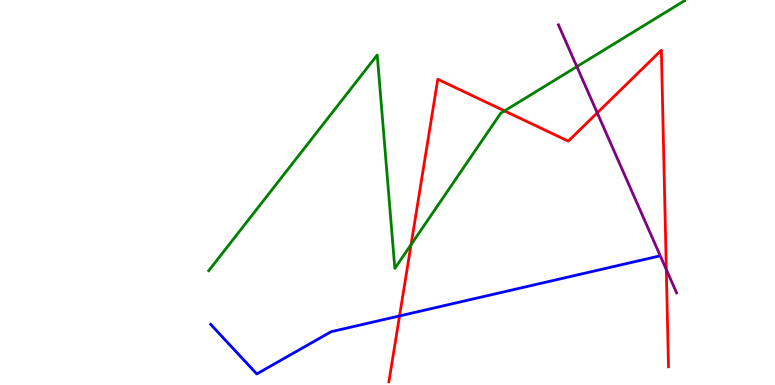[{'lines': ['blue', 'red'], 'intersections': [{'x': 5.16, 'y': 1.79}]}, {'lines': ['green', 'red'], 'intersections': [{'x': 5.3, 'y': 3.65}, {'x': 6.51, 'y': 7.12}]}, {'lines': ['purple', 'red'], 'intersections': [{'x': 7.71, 'y': 7.07}, {'x': 8.6, 'y': 3.0}]}, {'lines': ['blue', 'green'], 'intersections': []}, {'lines': ['blue', 'purple'], 'intersections': []}, {'lines': ['green', 'purple'], 'intersections': [{'x': 7.44, 'y': 8.27}]}]